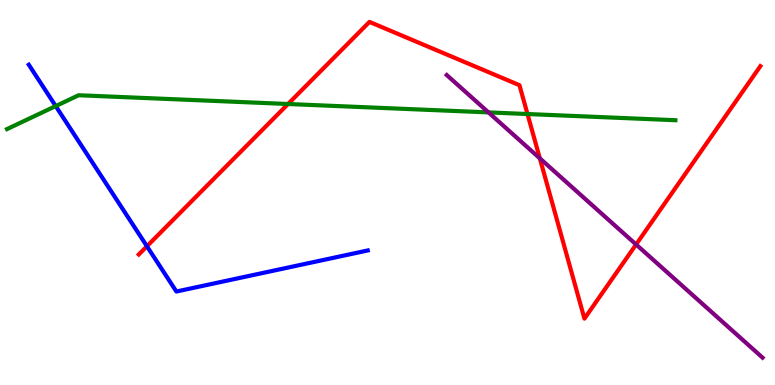[{'lines': ['blue', 'red'], 'intersections': [{'x': 1.9, 'y': 3.6}]}, {'lines': ['green', 'red'], 'intersections': [{'x': 3.72, 'y': 7.3}, {'x': 6.81, 'y': 7.04}]}, {'lines': ['purple', 'red'], 'intersections': [{'x': 6.97, 'y': 5.89}, {'x': 8.21, 'y': 3.65}]}, {'lines': ['blue', 'green'], 'intersections': [{'x': 0.719, 'y': 7.24}]}, {'lines': ['blue', 'purple'], 'intersections': []}, {'lines': ['green', 'purple'], 'intersections': [{'x': 6.3, 'y': 7.08}]}]